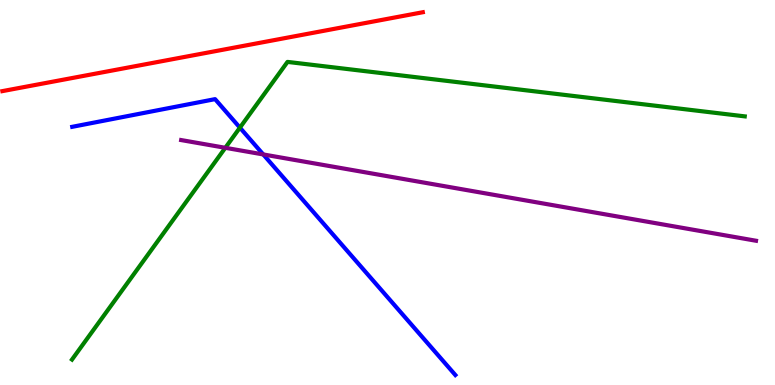[{'lines': ['blue', 'red'], 'intersections': []}, {'lines': ['green', 'red'], 'intersections': []}, {'lines': ['purple', 'red'], 'intersections': []}, {'lines': ['blue', 'green'], 'intersections': [{'x': 3.1, 'y': 6.68}]}, {'lines': ['blue', 'purple'], 'intersections': [{'x': 3.4, 'y': 5.99}]}, {'lines': ['green', 'purple'], 'intersections': [{'x': 2.91, 'y': 6.16}]}]